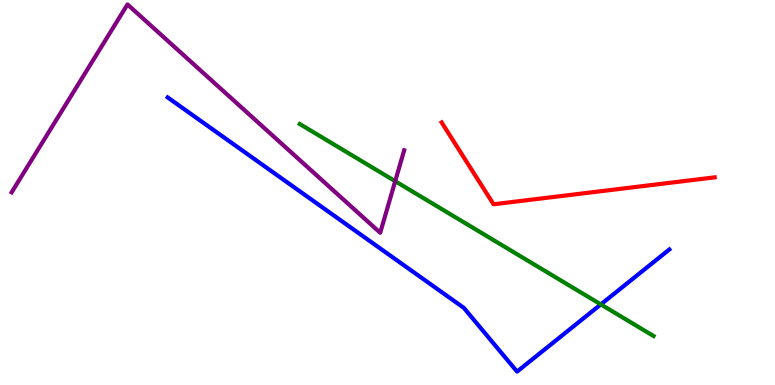[{'lines': ['blue', 'red'], 'intersections': []}, {'lines': ['green', 'red'], 'intersections': []}, {'lines': ['purple', 'red'], 'intersections': []}, {'lines': ['blue', 'green'], 'intersections': [{'x': 7.75, 'y': 2.09}]}, {'lines': ['blue', 'purple'], 'intersections': []}, {'lines': ['green', 'purple'], 'intersections': [{'x': 5.1, 'y': 5.29}]}]